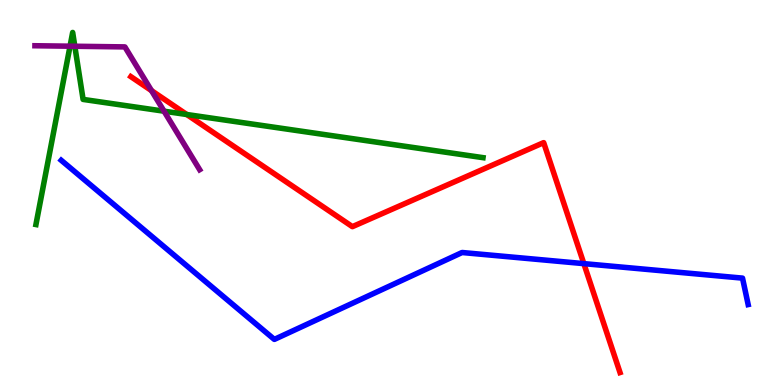[{'lines': ['blue', 'red'], 'intersections': [{'x': 7.53, 'y': 3.15}]}, {'lines': ['green', 'red'], 'intersections': [{'x': 2.41, 'y': 7.03}]}, {'lines': ['purple', 'red'], 'intersections': [{'x': 1.95, 'y': 7.65}]}, {'lines': ['blue', 'green'], 'intersections': []}, {'lines': ['blue', 'purple'], 'intersections': []}, {'lines': ['green', 'purple'], 'intersections': [{'x': 0.904, 'y': 8.8}, {'x': 0.965, 'y': 8.8}, {'x': 2.12, 'y': 7.11}]}]